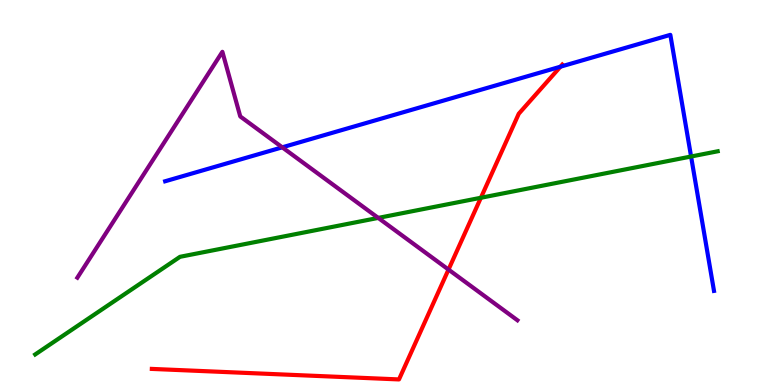[{'lines': ['blue', 'red'], 'intersections': [{'x': 7.23, 'y': 8.27}]}, {'lines': ['green', 'red'], 'intersections': [{'x': 6.2, 'y': 4.86}]}, {'lines': ['purple', 'red'], 'intersections': [{'x': 5.79, 'y': 3.0}]}, {'lines': ['blue', 'green'], 'intersections': [{'x': 8.92, 'y': 5.93}]}, {'lines': ['blue', 'purple'], 'intersections': [{'x': 3.64, 'y': 6.17}]}, {'lines': ['green', 'purple'], 'intersections': [{'x': 4.88, 'y': 4.34}]}]